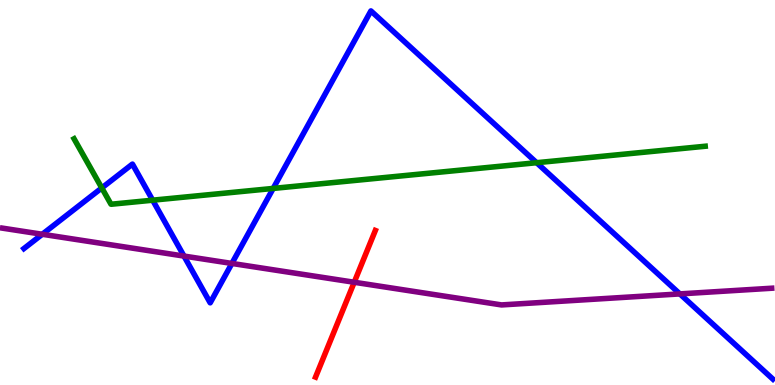[{'lines': ['blue', 'red'], 'intersections': []}, {'lines': ['green', 'red'], 'intersections': []}, {'lines': ['purple', 'red'], 'intersections': [{'x': 4.57, 'y': 2.67}]}, {'lines': ['blue', 'green'], 'intersections': [{'x': 1.31, 'y': 5.12}, {'x': 1.97, 'y': 4.8}, {'x': 3.52, 'y': 5.11}, {'x': 6.92, 'y': 5.77}]}, {'lines': ['blue', 'purple'], 'intersections': [{'x': 0.546, 'y': 3.92}, {'x': 2.37, 'y': 3.35}, {'x': 2.99, 'y': 3.16}, {'x': 8.77, 'y': 2.37}]}, {'lines': ['green', 'purple'], 'intersections': []}]